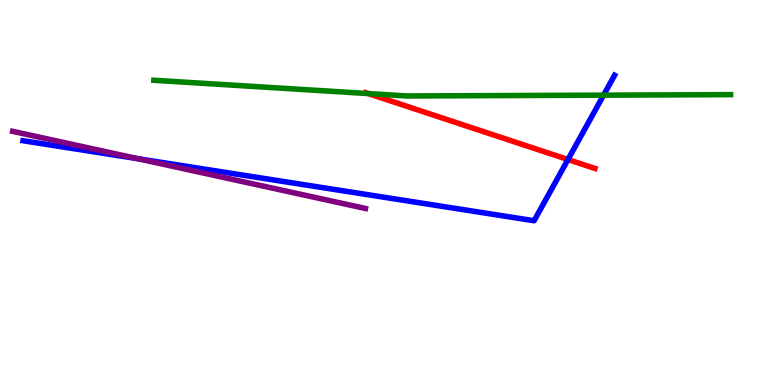[{'lines': ['blue', 'red'], 'intersections': [{'x': 7.33, 'y': 5.86}]}, {'lines': ['green', 'red'], 'intersections': [{'x': 4.75, 'y': 7.57}]}, {'lines': ['purple', 'red'], 'intersections': []}, {'lines': ['blue', 'green'], 'intersections': [{'x': 7.79, 'y': 7.53}]}, {'lines': ['blue', 'purple'], 'intersections': [{'x': 1.78, 'y': 5.88}]}, {'lines': ['green', 'purple'], 'intersections': []}]